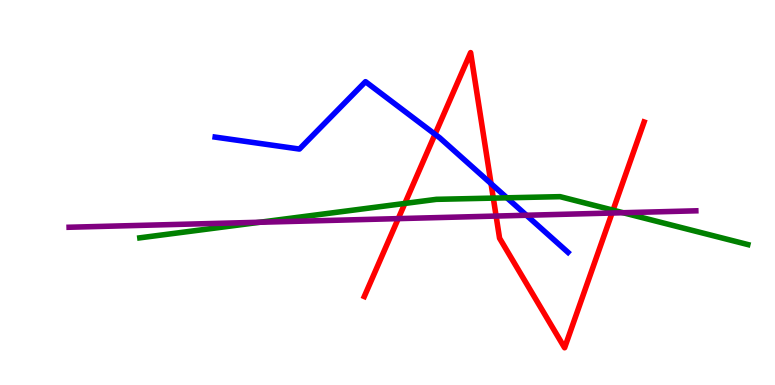[{'lines': ['blue', 'red'], 'intersections': [{'x': 5.61, 'y': 6.51}, {'x': 6.34, 'y': 5.23}]}, {'lines': ['green', 'red'], 'intersections': [{'x': 5.22, 'y': 4.72}, {'x': 6.37, 'y': 4.85}, {'x': 7.91, 'y': 4.54}]}, {'lines': ['purple', 'red'], 'intersections': [{'x': 5.14, 'y': 4.32}, {'x': 6.4, 'y': 4.39}, {'x': 7.9, 'y': 4.47}]}, {'lines': ['blue', 'green'], 'intersections': [{'x': 6.54, 'y': 4.86}]}, {'lines': ['blue', 'purple'], 'intersections': [{'x': 6.79, 'y': 4.41}]}, {'lines': ['green', 'purple'], 'intersections': [{'x': 3.35, 'y': 4.23}, {'x': 8.04, 'y': 4.47}]}]